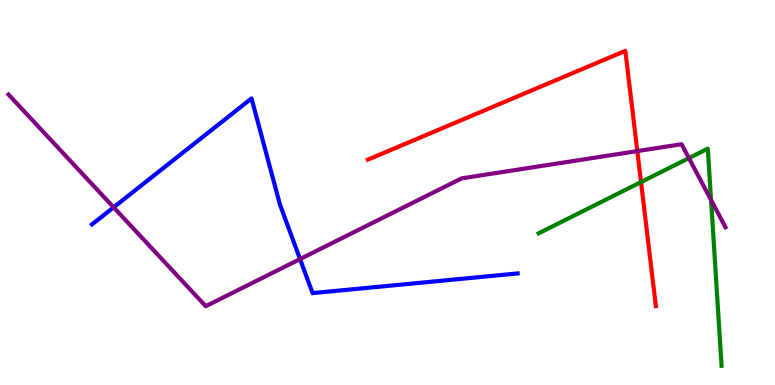[{'lines': ['blue', 'red'], 'intersections': []}, {'lines': ['green', 'red'], 'intersections': [{'x': 8.27, 'y': 5.27}]}, {'lines': ['purple', 'red'], 'intersections': [{'x': 8.22, 'y': 6.08}]}, {'lines': ['blue', 'green'], 'intersections': []}, {'lines': ['blue', 'purple'], 'intersections': [{'x': 1.47, 'y': 4.61}, {'x': 3.87, 'y': 3.27}]}, {'lines': ['green', 'purple'], 'intersections': [{'x': 8.89, 'y': 5.89}, {'x': 9.17, 'y': 4.81}]}]